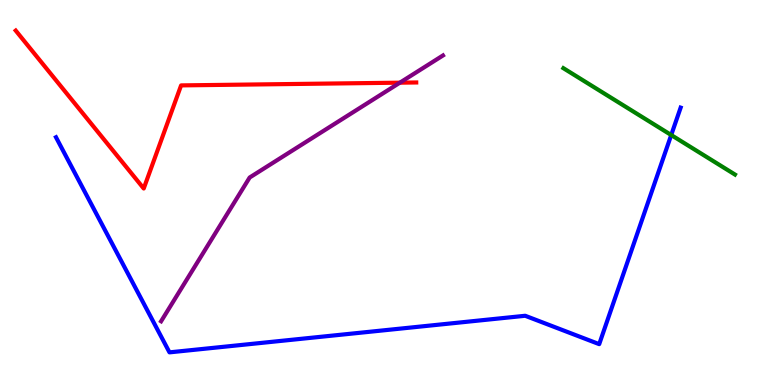[{'lines': ['blue', 'red'], 'intersections': []}, {'lines': ['green', 'red'], 'intersections': []}, {'lines': ['purple', 'red'], 'intersections': [{'x': 5.16, 'y': 7.85}]}, {'lines': ['blue', 'green'], 'intersections': [{'x': 8.66, 'y': 6.49}]}, {'lines': ['blue', 'purple'], 'intersections': []}, {'lines': ['green', 'purple'], 'intersections': []}]